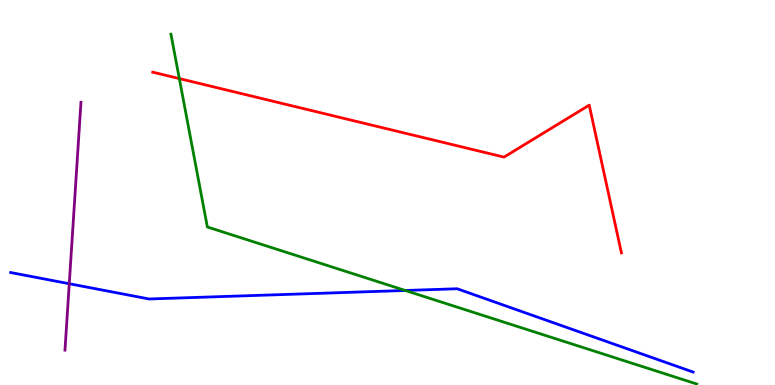[{'lines': ['blue', 'red'], 'intersections': []}, {'lines': ['green', 'red'], 'intersections': [{'x': 2.31, 'y': 7.96}]}, {'lines': ['purple', 'red'], 'intersections': []}, {'lines': ['blue', 'green'], 'intersections': [{'x': 5.23, 'y': 2.46}]}, {'lines': ['blue', 'purple'], 'intersections': [{'x': 0.894, 'y': 2.63}]}, {'lines': ['green', 'purple'], 'intersections': []}]